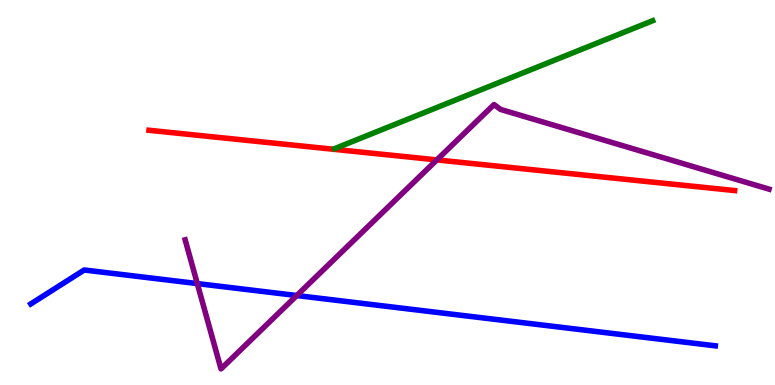[{'lines': ['blue', 'red'], 'intersections': []}, {'lines': ['green', 'red'], 'intersections': []}, {'lines': ['purple', 'red'], 'intersections': [{'x': 5.64, 'y': 5.85}]}, {'lines': ['blue', 'green'], 'intersections': []}, {'lines': ['blue', 'purple'], 'intersections': [{'x': 2.55, 'y': 2.63}, {'x': 3.83, 'y': 2.32}]}, {'lines': ['green', 'purple'], 'intersections': []}]